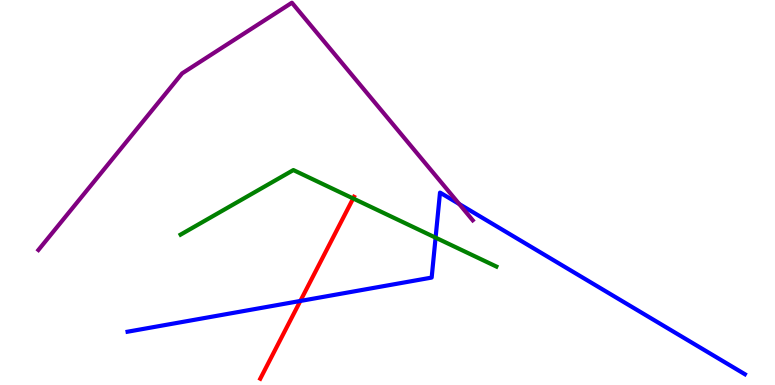[{'lines': ['blue', 'red'], 'intersections': [{'x': 3.88, 'y': 2.18}]}, {'lines': ['green', 'red'], 'intersections': [{'x': 4.56, 'y': 4.84}]}, {'lines': ['purple', 'red'], 'intersections': []}, {'lines': ['blue', 'green'], 'intersections': [{'x': 5.62, 'y': 3.83}]}, {'lines': ['blue', 'purple'], 'intersections': [{'x': 5.93, 'y': 4.7}]}, {'lines': ['green', 'purple'], 'intersections': []}]